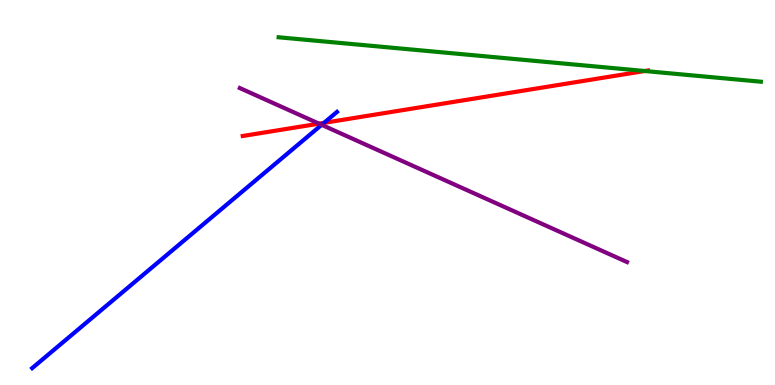[{'lines': ['blue', 'red'], 'intersections': [{'x': 4.18, 'y': 6.81}]}, {'lines': ['green', 'red'], 'intersections': [{'x': 8.32, 'y': 8.16}]}, {'lines': ['purple', 'red'], 'intersections': [{'x': 4.12, 'y': 6.79}]}, {'lines': ['blue', 'green'], 'intersections': []}, {'lines': ['blue', 'purple'], 'intersections': [{'x': 4.15, 'y': 6.76}]}, {'lines': ['green', 'purple'], 'intersections': []}]